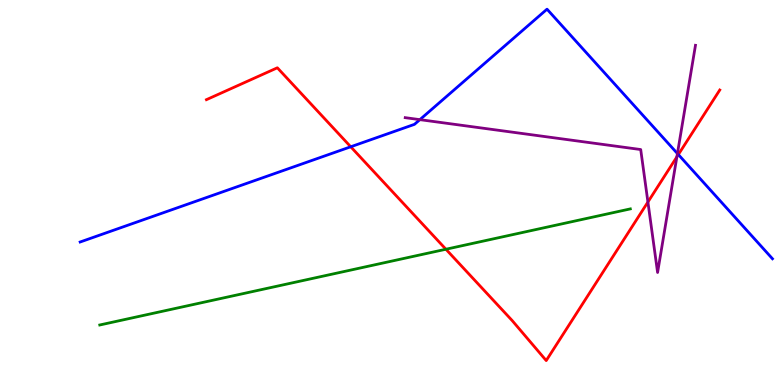[{'lines': ['blue', 'red'], 'intersections': [{'x': 4.53, 'y': 6.19}, {'x': 8.75, 'y': 5.99}]}, {'lines': ['green', 'red'], 'intersections': [{'x': 5.75, 'y': 3.53}]}, {'lines': ['purple', 'red'], 'intersections': [{'x': 8.36, 'y': 4.75}, {'x': 8.73, 'y': 5.93}]}, {'lines': ['blue', 'green'], 'intersections': []}, {'lines': ['blue', 'purple'], 'intersections': [{'x': 5.42, 'y': 6.89}, {'x': 8.74, 'y': 6.01}]}, {'lines': ['green', 'purple'], 'intersections': []}]